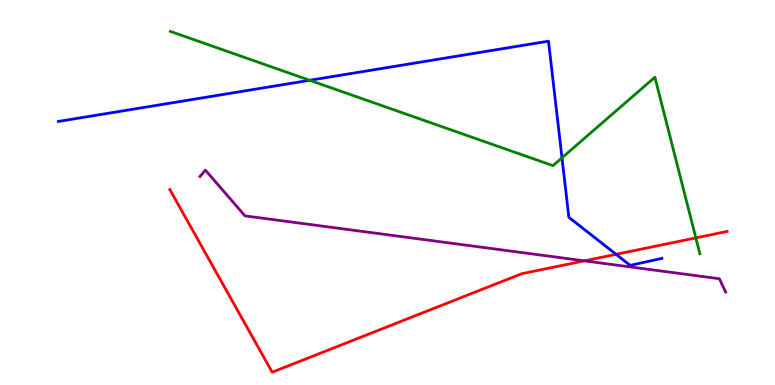[{'lines': ['blue', 'red'], 'intersections': [{'x': 7.95, 'y': 3.39}]}, {'lines': ['green', 'red'], 'intersections': [{'x': 8.98, 'y': 3.82}]}, {'lines': ['purple', 'red'], 'intersections': [{'x': 7.54, 'y': 3.22}]}, {'lines': ['blue', 'green'], 'intersections': [{'x': 4.0, 'y': 7.91}, {'x': 7.25, 'y': 5.9}]}, {'lines': ['blue', 'purple'], 'intersections': []}, {'lines': ['green', 'purple'], 'intersections': []}]